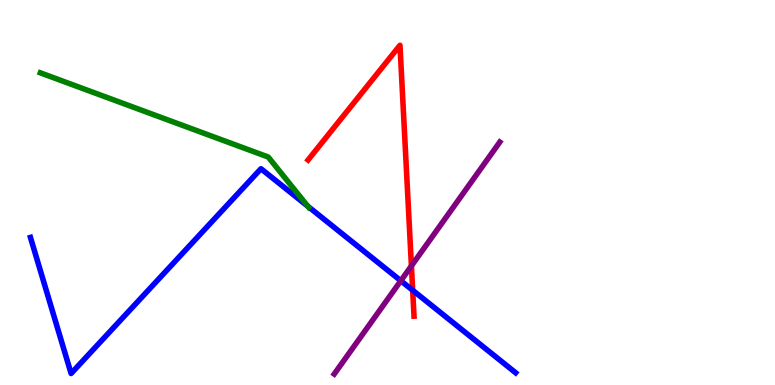[{'lines': ['blue', 'red'], 'intersections': [{'x': 5.32, 'y': 2.46}]}, {'lines': ['green', 'red'], 'intersections': []}, {'lines': ['purple', 'red'], 'intersections': [{'x': 5.31, 'y': 3.09}]}, {'lines': ['blue', 'green'], 'intersections': [{'x': 3.97, 'y': 4.64}]}, {'lines': ['blue', 'purple'], 'intersections': [{'x': 5.17, 'y': 2.71}]}, {'lines': ['green', 'purple'], 'intersections': []}]